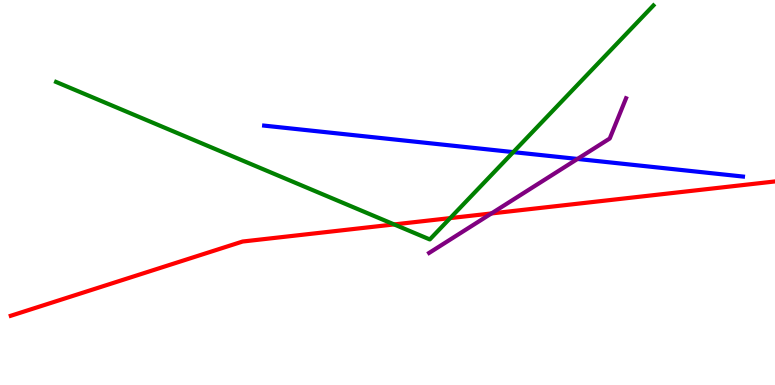[{'lines': ['blue', 'red'], 'intersections': []}, {'lines': ['green', 'red'], 'intersections': [{'x': 5.09, 'y': 4.17}, {'x': 5.81, 'y': 4.34}]}, {'lines': ['purple', 'red'], 'intersections': [{'x': 6.34, 'y': 4.46}]}, {'lines': ['blue', 'green'], 'intersections': [{'x': 6.62, 'y': 6.05}]}, {'lines': ['blue', 'purple'], 'intersections': [{'x': 7.45, 'y': 5.87}]}, {'lines': ['green', 'purple'], 'intersections': []}]